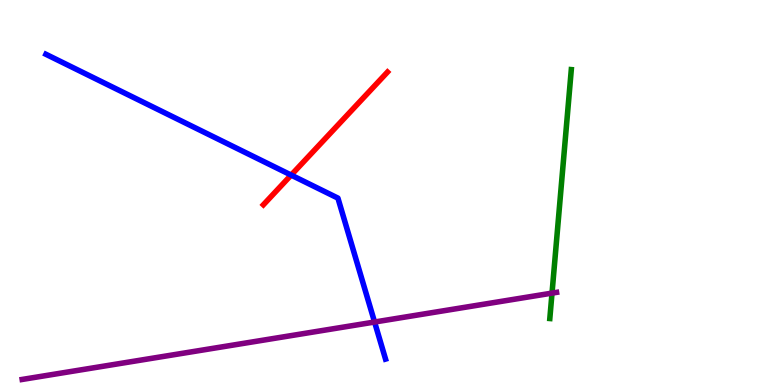[{'lines': ['blue', 'red'], 'intersections': [{'x': 3.76, 'y': 5.45}]}, {'lines': ['green', 'red'], 'intersections': []}, {'lines': ['purple', 'red'], 'intersections': []}, {'lines': ['blue', 'green'], 'intersections': []}, {'lines': ['blue', 'purple'], 'intersections': [{'x': 4.83, 'y': 1.64}]}, {'lines': ['green', 'purple'], 'intersections': [{'x': 7.12, 'y': 2.39}]}]